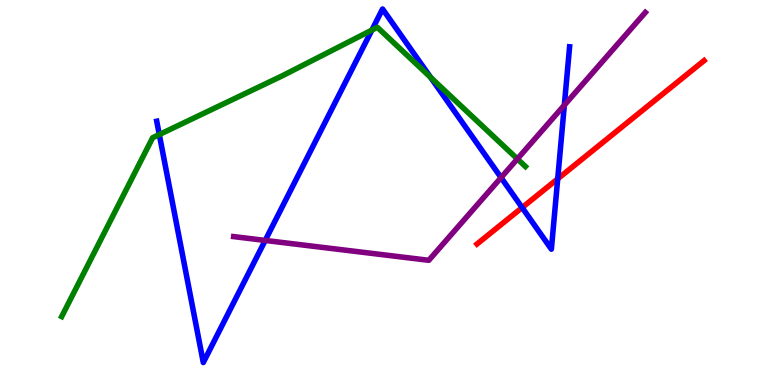[{'lines': ['blue', 'red'], 'intersections': [{'x': 6.74, 'y': 4.61}, {'x': 7.2, 'y': 5.35}]}, {'lines': ['green', 'red'], 'intersections': []}, {'lines': ['purple', 'red'], 'intersections': []}, {'lines': ['blue', 'green'], 'intersections': [{'x': 2.06, 'y': 6.51}, {'x': 4.8, 'y': 9.22}, {'x': 5.56, 'y': 7.99}]}, {'lines': ['blue', 'purple'], 'intersections': [{'x': 3.42, 'y': 3.75}, {'x': 6.47, 'y': 5.39}, {'x': 7.28, 'y': 7.27}]}, {'lines': ['green', 'purple'], 'intersections': [{'x': 6.68, 'y': 5.87}]}]